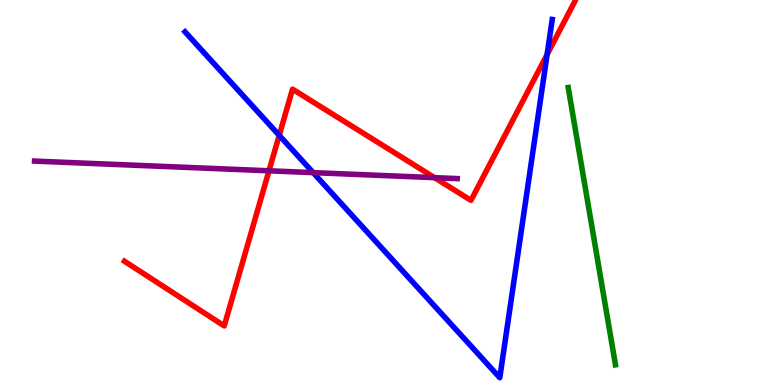[{'lines': ['blue', 'red'], 'intersections': [{'x': 3.6, 'y': 6.48}, {'x': 7.06, 'y': 8.58}]}, {'lines': ['green', 'red'], 'intersections': []}, {'lines': ['purple', 'red'], 'intersections': [{'x': 3.47, 'y': 5.56}, {'x': 5.61, 'y': 5.39}]}, {'lines': ['blue', 'green'], 'intersections': []}, {'lines': ['blue', 'purple'], 'intersections': [{'x': 4.04, 'y': 5.52}]}, {'lines': ['green', 'purple'], 'intersections': []}]